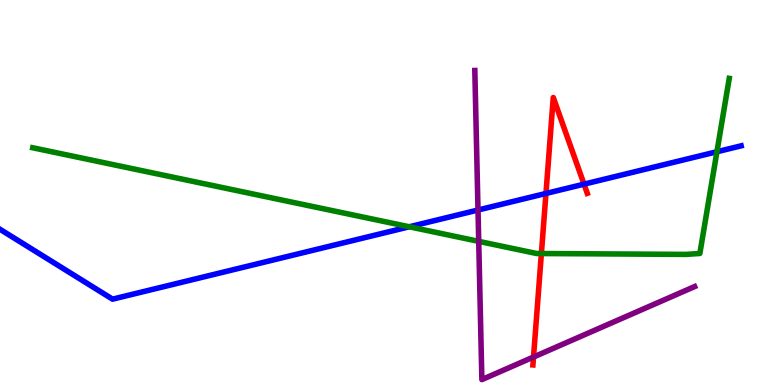[{'lines': ['blue', 'red'], 'intersections': [{'x': 7.04, 'y': 4.98}, {'x': 7.54, 'y': 5.22}]}, {'lines': ['green', 'red'], 'intersections': [{'x': 6.99, 'y': 3.41}]}, {'lines': ['purple', 'red'], 'intersections': [{'x': 6.88, 'y': 0.727}]}, {'lines': ['blue', 'green'], 'intersections': [{'x': 5.28, 'y': 4.11}, {'x': 9.25, 'y': 6.06}]}, {'lines': ['blue', 'purple'], 'intersections': [{'x': 6.17, 'y': 4.54}]}, {'lines': ['green', 'purple'], 'intersections': [{'x': 6.18, 'y': 3.73}]}]